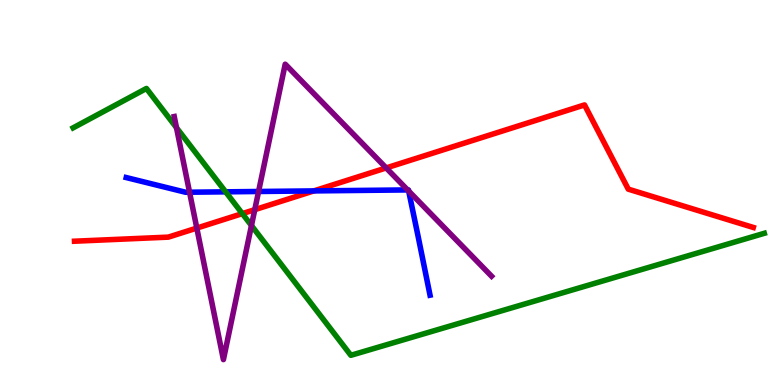[{'lines': ['blue', 'red'], 'intersections': [{'x': 4.05, 'y': 5.04}]}, {'lines': ['green', 'red'], 'intersections': [{'x': 3.13, 'y': 4.45}]}, {'lines': ['purple', 'red'], 'intersections': [{'x': 2.54, 'y': 4.08}, {'x': 3.29, 'y': 4.55}, {'x': 4.98, 'y': 5.64}]}, {'lines': ['blue', 'green'], 'intersections': [{'x': 2.91, 'y': 5.02}]}, {'lines': ['blue', 'purple'], 'intersections': [{'x': 2.45, 'y': 5.01}, {'x': 3.34, 'y': 5.03}, {'x': 5.26, 'y': 5.07}, {'x': 5.27, 'y': 5.04}]}, {'lines': ['green', 'purple'], 'intersections': [{'x': 2.28, 'y': 6.68}, {'x': 3.24, 'y': 4.14}]}]